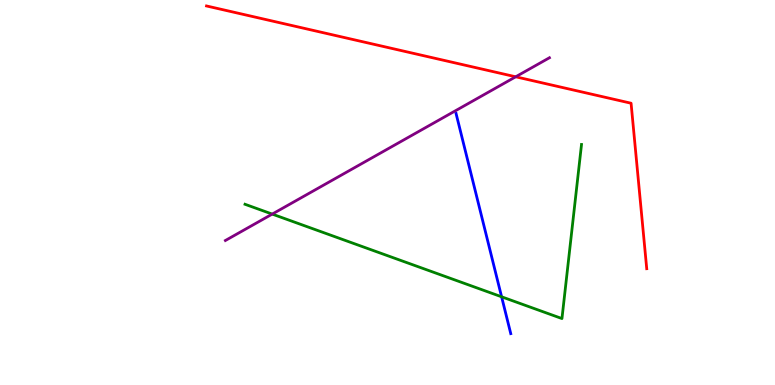[{'lines': ['blue', 'red'], 'intersections': []}, {'lines': ['green', 'red'], 'intersections': []}, {'lines': ['purple', 'red'], 'intersections': [{'x': 6.65, 'y': 8.01}]}, {'lines': ['blue', 'green'], 'intersections': [{'x': 6.47, 'y': 2.29}]}, {'lines': ['blue', 'purple'], 'intersections': []}, {'lines': ['green', 'purple'], 'intersections': [{'x': 3.51, 'y': 4.44}]}]